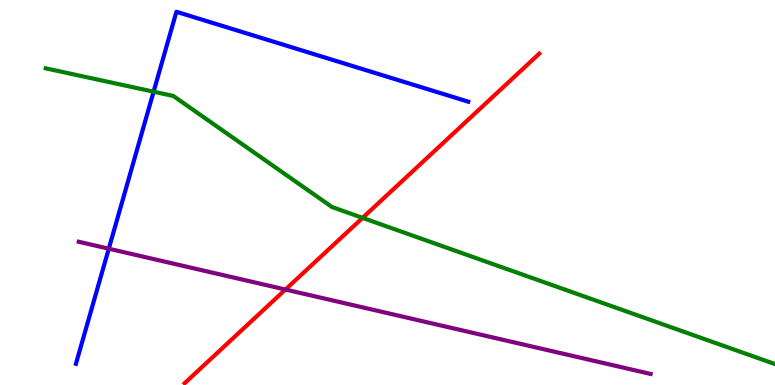[{'lines': ['blue', 'red'], 'intersections': []}, {'lines': ['green', 'red'], 'intersections': [{'x': 4.68, 'y': 4.34}]}, {'lines': ['purple', 'red'], 'intersections': [{'x': 3.68, 'y': 2.48}]}, {'lines': ['blue', 'green'], 'intersections': [{'x': 1.98, 'y': 7.62}]}, {'lines': ['blue', 'purple'], 'intersections': [{'x': 1.4, 'y': 3.54}]}, {'lines': ['green', 'purple'], 'intersections': []}]